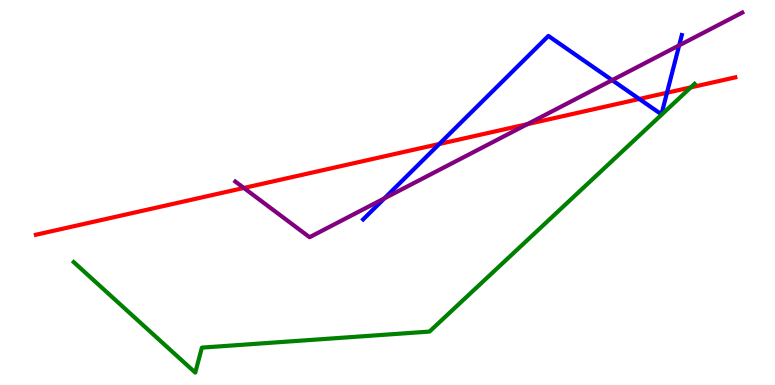[{'lines': ['blue', 'red'], 'intersections': [{'x': 5.67, 'y': 6.26}, {'x': 8.25, 'y': 7.43}, {'x': 8.61, 'y': 7.59}]}, {'lines': ['green', 'red'], 'intersections': [{'x': 8.91, 'y': 7.73}]}, {'lines': ['purple', 'red'], 'intersections': [{'x': 3.15, 'y': 5.12}, {'x': 6.8, 'y': 6.77}]}, {'lines': ['blue', 'green'], 'intersections': []}, {'lines': ['blue', 'purple'], 'intersections': [{'x': 4.96, 'y': 4.85}, {'x': 7.9, 'y': 7.92}, {'x': 8.76, 'y': 8.82}]}, {'lines': ['green', 'purple'], 'intersections': []}]